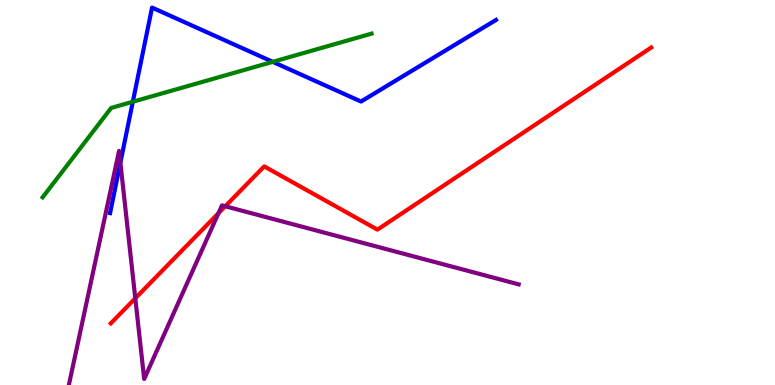[{'lines': ['blue', 'red'], 'intersections': []}, {'lines': ['green', 'red'], 'intersections': []}, {'lines': ['purple', 'red'], 'intersections': [{'x': 1.75, 'y': 2.25}, {'x': 2.82, 'y': 4.46}, {'x': 2.91, 'y': 4.64}]}, {'lines': ['blue', 'green'], 'intersections': [{'x': 1.71, 'y': 7.36}, {'x': 3.52, 'y': 8.39}]}, {'lines': ['blue', 'purple'], 'intersections': [{'x': 1.55, 'y': 5.77}]}, {'lines': ['green', 'purple'], 'intersections': []}]